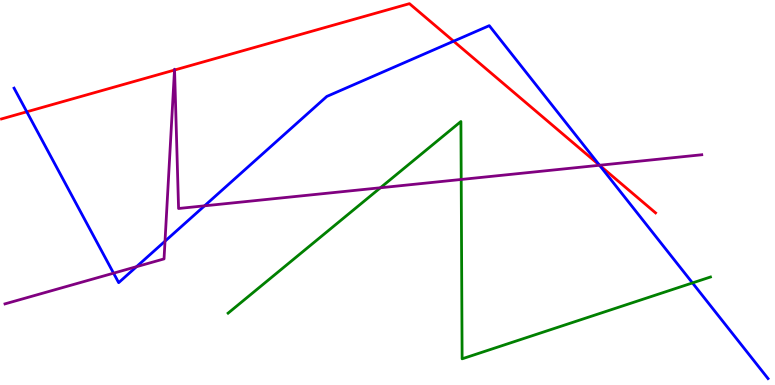[{'lines': ['blue', 'red'], 'intersections': [{'x': 0.346, 'y': 7.1}, {'x': 5.85, 'y': 8.93}, {'x': 7.74, 'y': 5.71}]}, {'lines': ['green', 'red'], 'intersections': []}, {'lines': ['purple', 'red'], 'intersections': [{'x': 2.25, 'y': 8.18}, {'x': 2.25, 'y': 8.18}, {'x': 7.74, 'y': 5.71}]}, {'lines': ['blue', 'green'], 'intersections': [{'x': 8.94, 'y': 2.65}]}, {'lines': ['blue', 'purple'], 'intersections': [{'x': 1.47, 'y': 2.9}, {'x': 1.76, 'y': 3.07}, {'x': 2.13, 'y': 3.74}, {'x': 2.64, 'y': 4.65}, {'x': 7.74, 'y': 5.71}]}, {'lines': ['green', 'purple'], 'intersections': [{'x': 4.91, 'y': 5.12}, {'x': 5.95, 'y': 5.34}]}]